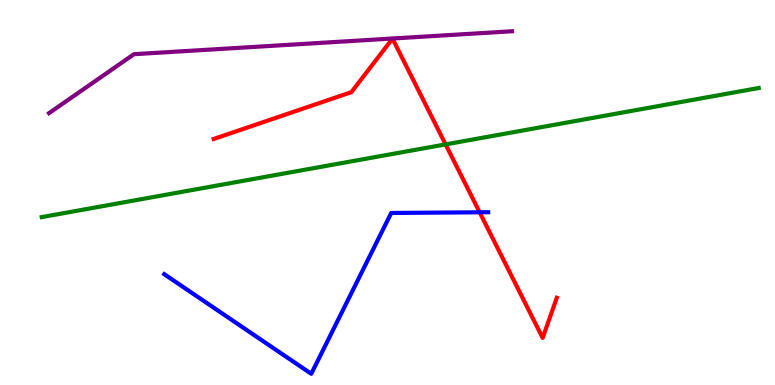[{'lines': ['blue', 'red'], 'intersections': [{'x': 6.19, 'y': 4.49}]}, {'lines': ['green', 'red'], 'intersections': [{'x': 5.75, 'y': 6.25}]}, {'lines': ['purple', 'red'], 'intersections': []}, {'lines': ['blue', 'green'], 'intersections': []}, {'lines': ['blue', 'purple'], 'intersections': []}, {'lines': ['green', 'purple'], 'intersections': []}]